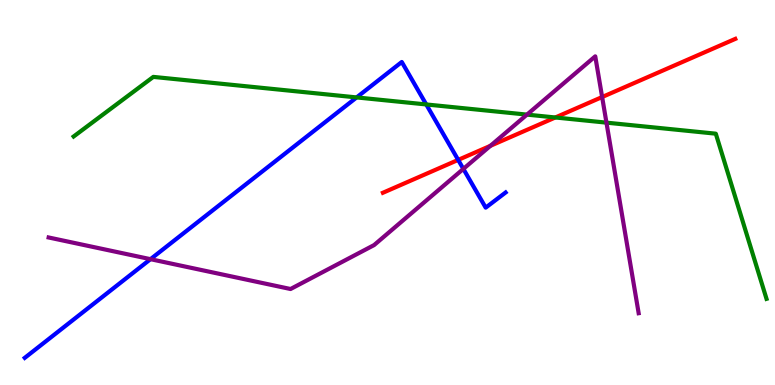[{'lines': ['blue', 'red'], 'intersections': [{'x': 5.91, 'y': 5.85}]}, {'lines': ['green', 'red'], 'intersections': [{'x': 7.17, 'y': 6.95}]}, {'lines': ['purple', 'red'], 'intersections': [{'x': 6.33, 'y': 6.21}, {'x': 7.77, 'y': 7.48}]}, {'lines': ['blue', 'green'], 'intersections': [{'x': 4.6, 'y': 7.47}, {'x': 5.5, 'y': 7.29}]}, {'lines': ['blue', 'purple'], 'intersections': [{'x': 1.94, 'y': 3.27}, {'x': 5.98, 'y': 5.61}]}, {'lines': ['green', 'purple'], 'intersections': [{'x': 6.8, 'y': 7.02}, {'x': 7.83, 'y': 6.81}]}]